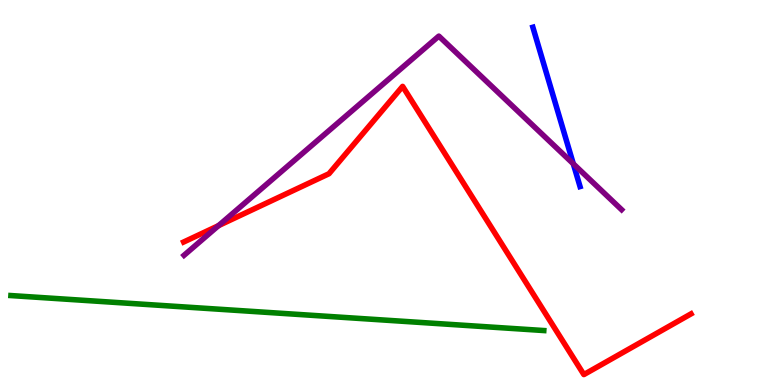[{'lines': ['blue', 'red'], 'intersections': []}, {'lines': ['green', 'red'], 'intersections': []}, {'lines': ['purple', 'red'], 'intersections': [{'x': 2.82, 'y': 4.14}]}, {'lines': ['blue', 'green'], 'intersections': []}, {'lines': ['blue', 'purple'], 'intersections': [{'x': 7.4, 'y': 5.75}]}, {'lines': ['green', 'purple'], 'intersections': []}]